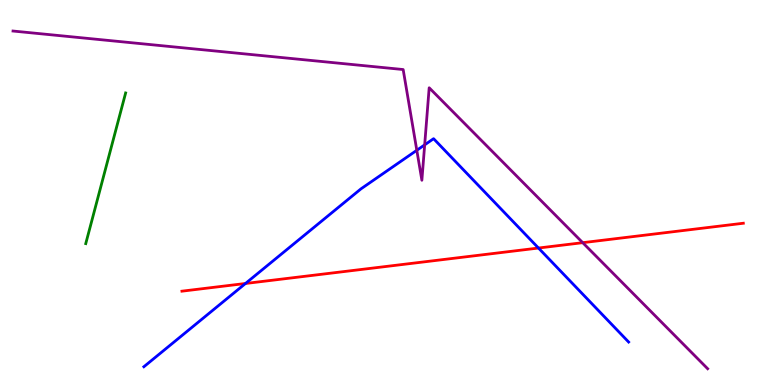[{'lines': ['blue', 'red'], 'intersections': [{'x': 3.17, 'y': 2.64}, {'x': 6.95, 'y': 3.56}]}, {'lines': ['green', 'red'], 'intersections': []}, {'lines': ['purple', 'red'], 'intersections': [{'x': 7.52, 'y': 3.7}]}, {'lines': ['blue', 'green'], 'intersections': []}, {'lines': ['blue', 'purple'], 'intersections': [{'x': 5.38, 'y': 6.1}, {'x': 5.48, 'y': 6.24}]}, {'lines': ['green', 'purple'], 'intersections': []}]